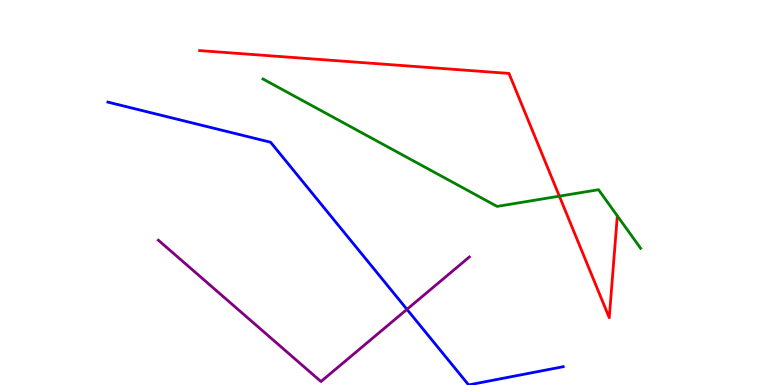[{'lines': ['blue', 'red'], 'intersections': []}, {'lines': ['green', 'red'], 'intersections': [{'x': 7.22, 'y': 4.91}]}, {'lines': ['purple', 'red'], 'intersections': []}, {'lines': ['blue', 'green'], 'intersections': []}, {'lines': ['blue', 'purple'], 'intersections': [{'x': 5.25, 'y': 1.97}]}, {'lines': ['green', 'purple'], 'intersections': []}]